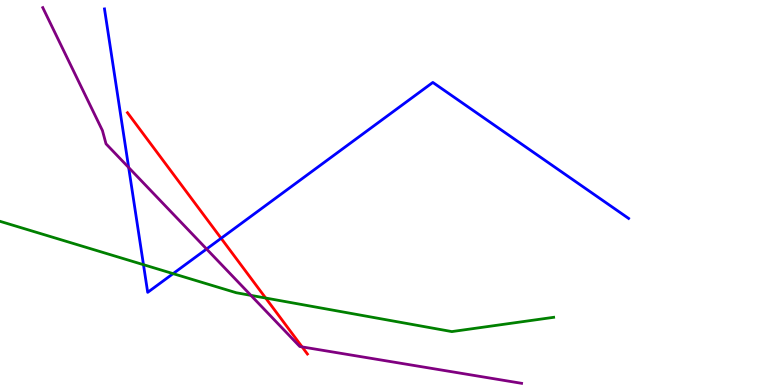[{'lines': ['blue', 'red'], 'intersections': [{'x': 2.85, 'y': 3.81}]}, {'lines': ['green', 'red'], 'intersections': [{'x': 3.43, 'y': 2.26}]}, {'lines': ['purple', 'red'], 'intersections': [{'x': 3.9, 'y': 0.989}]}, {'lines': ['blue', 'green'], 'intersections': [{'x': 1.85, 'y': 3.13}, {'x': 2.23, 'y': 2.89}]}, {'lines': ['blue', 'purple'], 'intersections': [{'x': 1.66, 'y': 5.65}, {'x': 2.67, 'y': 3.53}]}, {'lines': ['green', 'purple'], 'intersections': [{'x': 3.24, 'y': 2.33}]}]